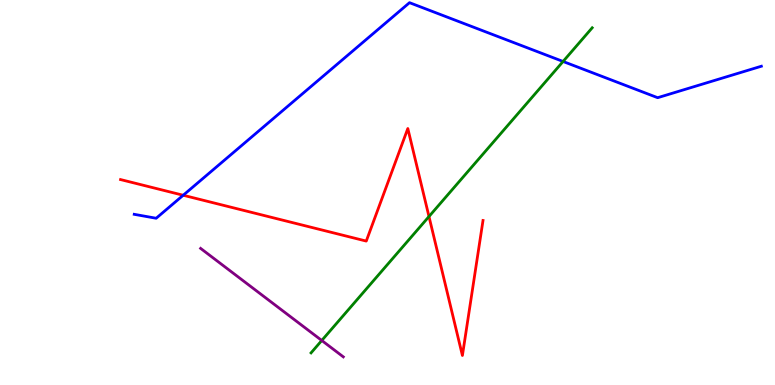[{'lines': ['blue', 'red'], 'intersections': [{'x': 2.36, 'y': 4.93}]}, {'lines': ['green', 'red'], 'intersections': [{'x': 5.54, 'y': 4.38}]}, {'lines': ['purple', 'red'], 'intersections': []}, {'lines': ['blue', 'green'], 'intersections': [{'x': 7.27, 'y': 8.4}]}, {'lines': ['blue', 'purple'], 'intersections': []}, {'lines': ['green', 'purple'], 'intersections': [{'x': 4.15, 'y': 1.16}]}]